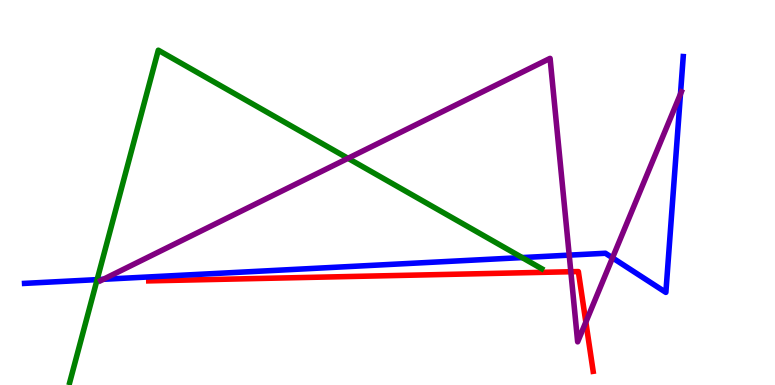[{'lines': ['blue', 'red'], 'intersections': []}, {'lines': ['green', 'red'], 'intersections': []}, {'lines': ['purple', 'red'], 'intersections': [{'x': 7.37, 'y': 2.94}, {'x': 7.56, 'y': 1.63}]}, {'lines': ['blue', 'green'], 'intersections': [{'x': 1.25, 'y': 2.74}, {'x': 6.74, 'y': 3.31}]}, {'lines': ['blue', 'purple'], 'intersections': [{'x': 1.33, 'y': 2.75}, {'x': 7.34, 'y': 3.37}, {'x': 7.9, 'y': 3.3}, {'x': 8.78, 'y': 7.56}]}, {'lines': ['green', 'purple'], 'intersections': [{'x': 4.49, 'y': 5.89}]}]